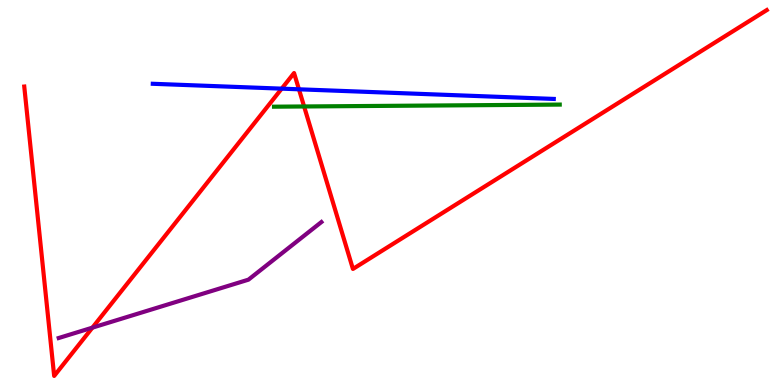[{'lines': ['blue', 'red'], 'intersections': [{'x': 3.63, 'y': 7.7}, {'x': 3.86, 'y': 7.68}]}, {'lines': ['green', 'red'], 'intersections': [{'x': 3.92, 'y': 7.23}]}, {'lines': ['purple', 'red'], 'intersections': [{'x': 1.19, 'y': 1.49}]}, {'lines': ['blue', 'green'], 'intersections': []}, {'lines': ['blue', 'purple'], 'intersections': []}, {'lines': ['green', 'purple'], 'intersections': []}]